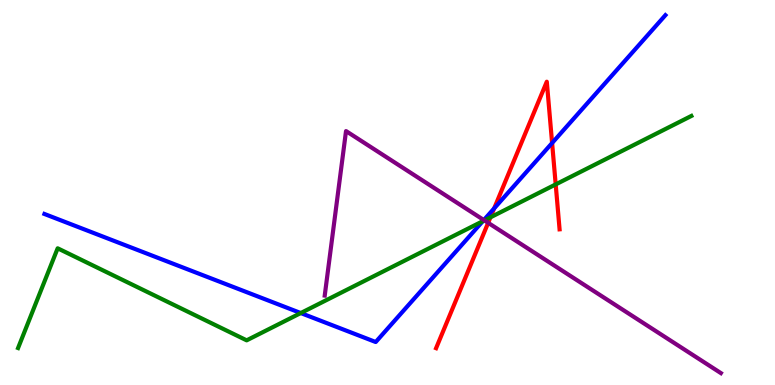[{'lines': ['blue', 'red'], 'intersections': [{'x': 6.38, 'y': 4.59}, {'x': 7.12, 'y': 6.29}]}, {'lines': ['green', 'red'], 'intersections': [{'x': 6.33, 'y': 4.36}, {'x': 7.17, 'y': 5.21}]}, {'lines': ['purple', 'red'], 'intersections': [{'x': 6.3, 'y': 4.21}]}, {'lines': ['blue', 'green'], 'intersections': [{'x': 3.88, 'y': 1.87}, {'x': 6.23, 'y': 4.26}]}, {'lines': ['blue', 'purple'], 'intersections': [{'x': 6.24, 'y': 4.28}]}, {'lines': ['green', 'purple'], 'intersections': [{'x': 6.25, 'y': 4.28}]}]